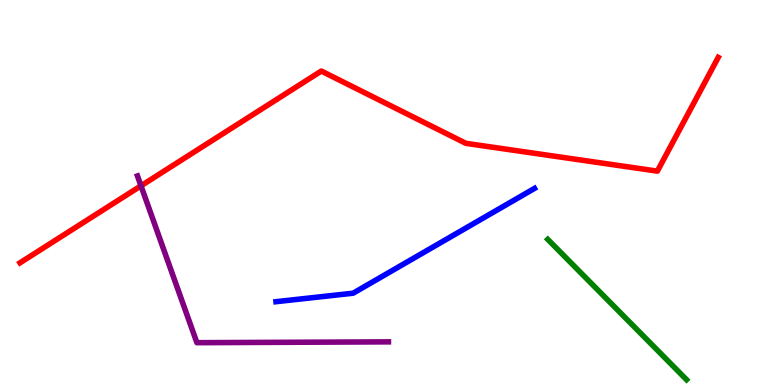[{'lines': ['blue', 'red'], 'intersections': []}, {'lines': ['green', 'red'], 'intersections': []}, {'lines': ['purple', 'red'], 'intersections': [{'x': 1.82, 'y': 5.17}]}, {'lines': ['blue', 'green'], 'intersections': []}, {'lines': ['blue', 'purple'], 'intersections': []}, {'lines': ['green', 'purple'], 'intersections': []}]